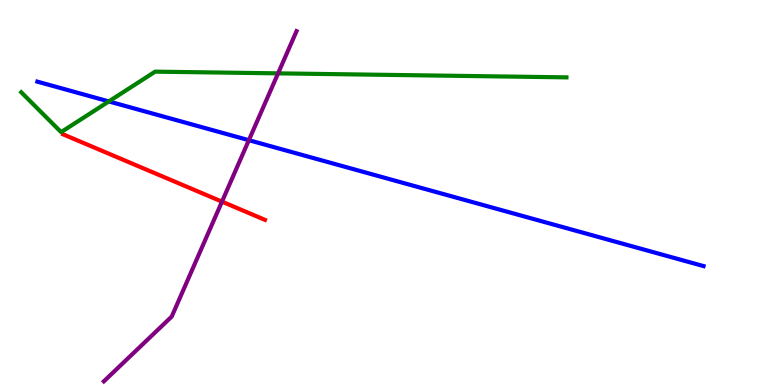[{'lines': ['blue', 'red'], 'intersections': []}, {'lines': ['green', 'red'], 'intersections': []}, {'lines': ['purple', 'red'], 'intersections': [{'x': 2.86, 'y': 4.76}]}, {'lines': ['blue', 'green'], 'intersections': [{'x': 1.4, 'y': 7.37}]}, {'lines': ['blue', 'purple'], 'intersections': [{'x': 3.21, 'y': 6.36}]}, {'lines': ['green', 'purple'], 'intersections': [{'x': 3.59, 'y': 8.09}]}]